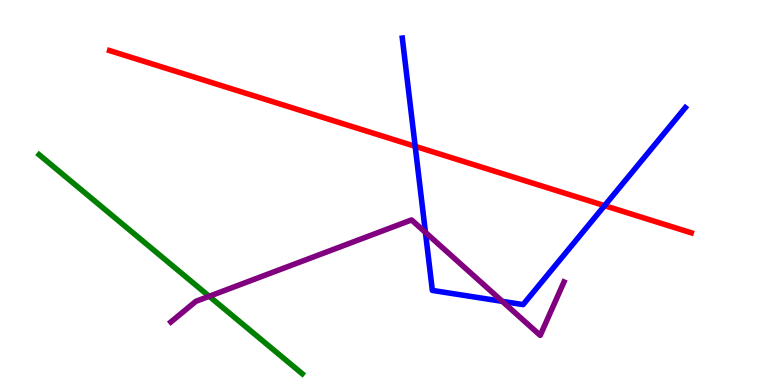[{'lines': ['blue', 'red'], 'intersections': [{'x': 5.36, 'y': 6.2}, {'x': 7.8, 'y': 4.66}]}, {'lines': ['green', 'red'], 'intersections': []}, {'lines': ['purple', 'red'], 'intersections': []}, {'lines': ['blue', 'green'], 'intersections': []}, {'lines': ['blue', 'purple'], 'intersections': [{'x': 5.49, 'y': 3.96}, {'x': 6.48, 'y': 2.17}]}, {'lines': ['green', 'purple'], 'intersections': [{'x': 2.7, 'y': 2.3}]}]